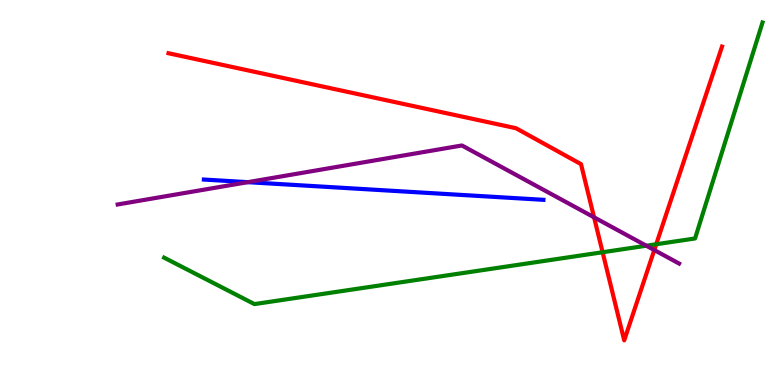[{'lines': ['blue', 'red'], 'intersections': []}, {'lines': ['green', 'red'], 'intersections': [{'x': 7.78, 'y': 3.45}, {'x': 8.47, 'y': 3.66}]}, {'lines': ['purple', 'red'], 'intersections': [{'x': 7.67, 'y': 4.36}, {'x': 8.44, 'y': 3.5}]}, {'lines': ['blue', 'green'], 'intersections': []}, {'lines': ['blue', 'purple'], 'intersections': [{'x': 3.2, 'y': 5.27}]}, {'lines': ['green', 'purple'], 'intersections': [{'x': 8.34, 'y': 3.62}]}]